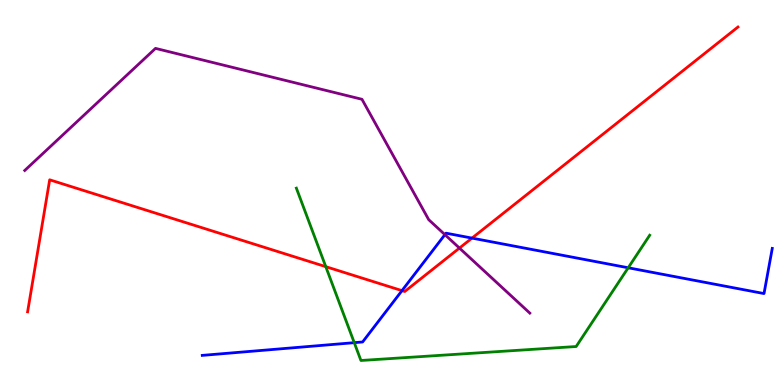[{'lines': ['blue', 'red'], 'intersections': [{'x': 5.19, 'y': 2.45}, {'x': 6.09, 'y': 3.82}]}, {'lines': ['green', 'red'], 'intersections': [{'x': 4.2, 'y': 3.07}]}, {'lines': ['purple', 'red'], 'intersections': [{'x': 5.93, 'y': 3.56}]}, {'lines': ['blue', 'green'], 'intersections': [{'x': 4.57, 'y': 1.1}, {'x': 8.11, 'y': 3.04}]}, {'lines': ['blue', 'purple'], 'intersections': [{'x': 5.74, 'y': 3.91}]}, {'lines': ['green', 'purple'], 'intersections': []}]